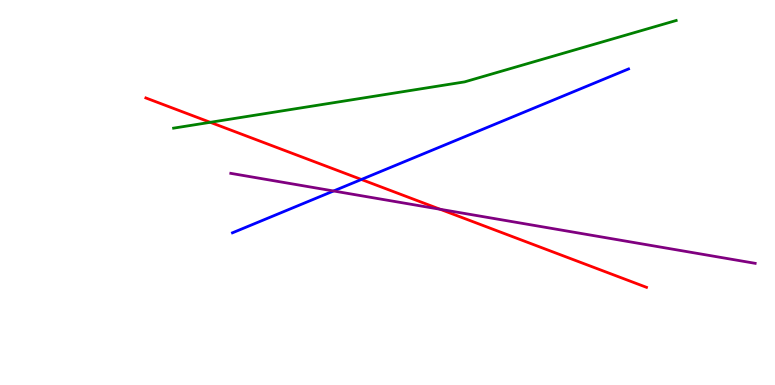[{'lines': ['blue', 'red'], 'intersections': [{'x': 4.66, 'y': 5.34}]}, {'lines': ['green', 'red'], 'intersections': [{'x': 2.71, 'y': 6.82}]}, {'lines': ['purple', 'red'], 'intersections': [{'x': 5.68, 'y': 4.56}]}, {'lines': ['blue', 'green'], 'intersections': []}, {'lines': ['blue', 'purple'], 'intersections': [{'x': 4.3, 'y': 5.04}]}, {'lines': ['green', 'purple'], 'intersections': []}]